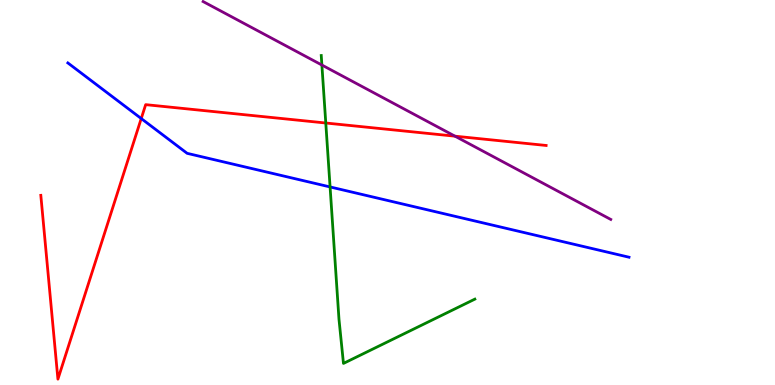[{'lines': ['blue', 'red'], 'intersections': [{'x': 1.82, 'y': 6.92}]}, {'lines': ['green', 'red'], 'intersections': [{'x': 4.2, 'y': 6.81}]}, {'lines': ['purple', 'red'], 'intersections': [{'x': 5.87, 'y': 6.46}]}, {'lines': ['blue', 'green'], 'intersections': [{'x': 4.26, 'y': 5.14}]}, {'lines': ['blue', 'purple'], 'intersections': []}, {'lines': ['green', 'purple'], 'intersections': [{'x': 4.15, 'y': 8.31}]}]